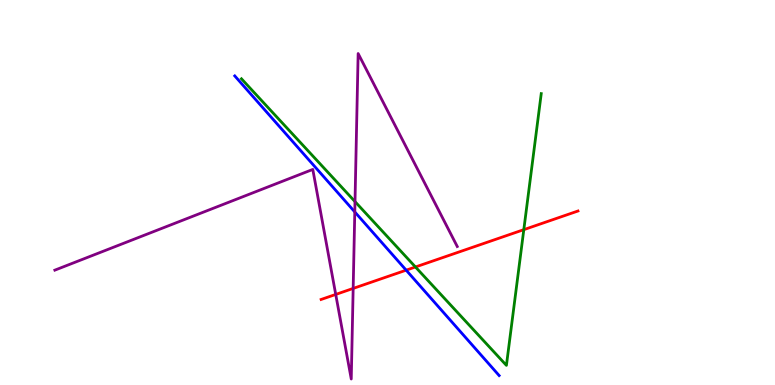[{'lines': ['blue', 'red'], 'intersections': [{'x': 5.24, 'y': 2.98}]}, {'lines': ['green', 'red'], 'intersections': [{'x': 5.36, 'y': 3.07}, {'x': 6.76, 'y': 4.03}]}, {'lines': ['purple', 'red'], 'intersections': [{'x': 4.33, 'y': 2.35}, {'x': 4.56, 'y': 2.51}]}, {'lines': ['blue', 'green'], 'intersections': []}, {'lines': ['blue', 'purple'], 'intersections': [{'x': 4.58, 'y': 4.49}]}, {'lines': ['green', 'purple'], 'intersections': [{'x': 4.58, 'y': 4.76}]}]